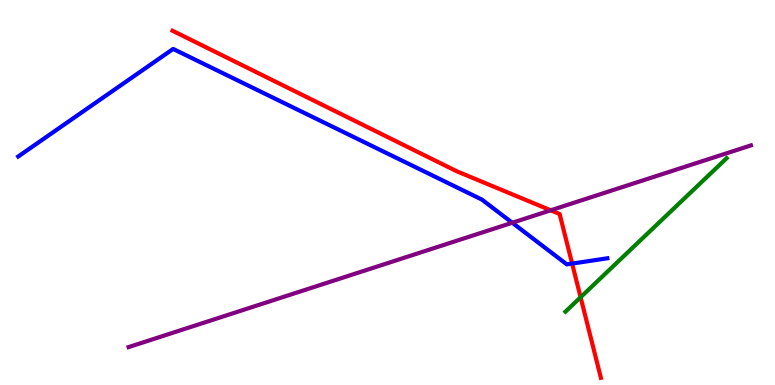[{'lines': ['blue', 'red'], 'intersections': [{'x': 7.38, 'y': 3.15}]}, {'lines': ['green', 'red'], 'intersections': [{'x': 7.49, 'y': 2.28}]}, {'lines': ['purple', 'red'], 'intersections': [{'x': 7.11, 'y': 4.54}]}, {'lines': ['blue', 'green'], 'intersections': []}, {'lines': ['blue', 'purple'], 'intersections': [{'x': 6.61, 'y': 4.21}]}, {'lines': ['green', 'purple'], 'intersections': []}]